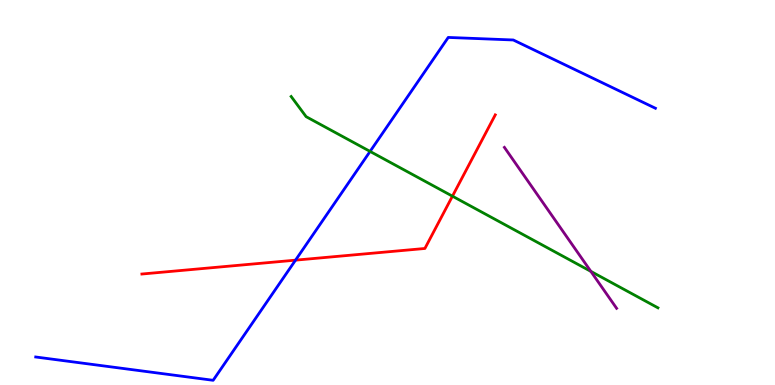[{'lines': ['blue', 'red'], 'intersections': [{'x': 3.81, 'y': 3.24}]}, {'lines': ['green', 'red'], 'intersections': [{'x': 5.84, 'y': 4.9}]}, {'lines': ['purple', 'red'], 'intersections': []}, {'lines': ['blue', 'green'], 'intersections': [{'x': 4.78, 'y': 6.07}]}, {'lines': ['blue', 'purple'], 'intersections': []}, {'lines': ['green', 'purple'], 'intersections': [{'x': 7.62, 'y': 2.95}]}]